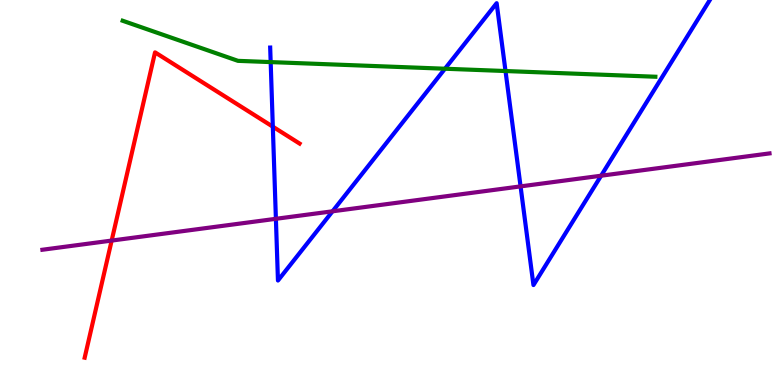[{'lines': ['blue', 'red'], 'intersections': [{'x': 3.52, 'y': 6.71}]}, {'lines': ['green', 'red'], 'intersections': []}, {'lines': ['purple', 'red'], 'intersections': [{'x': 1.44, 'y': 3.75}]}, {'lines': ['blue', 'green'], 'intersections': [{'x': 3.49, 'y': 8.39}, {'x': 5.74, 'y': 8.21}, {'x': 6.52, 'y': 8.16}]}, {'lines': ['blue', 'purple'], 'intersections': [{'x': 3.56, 'y': 4.32}, {'x': 4.29, 'y': 4.51}, {'x': 6.72, 'y': 5.16}, {'x': 7.76, 'y': 5.44}]}, {'lines': ['green', 'purple'], 'intersections': []}]